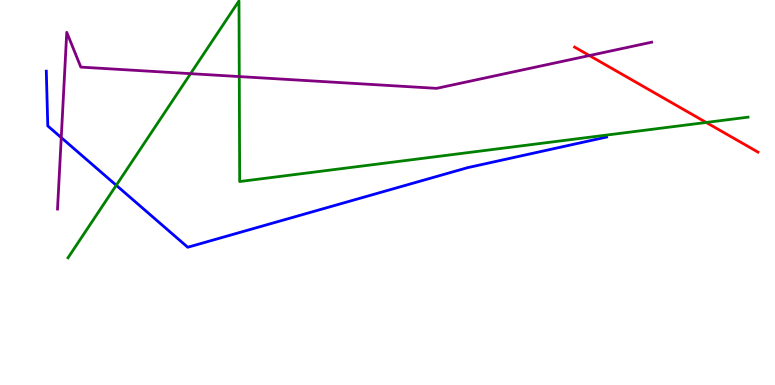[{'lines': ['blue', 'red'], 'intersections': []}, {'lines': ['green', 'red'], 'intersections': [{'x': 9.11, 'y': 6.82}]}, {'lines': ['purple', 'red'], 'intersections': [{'x': 7.61, 'y': 8.56}]}, {'lines': ['blue', 'green'], 'intersections': [{'x': 1.5, 'y': 5.19}]}, {'lines': ['blue', 'purple'], 'intersections': [{'x': 0.79, 'y': 6.43}]}, {'lines': ['green', 'purple'], 'intersections': [{'x': 2.46, 'y': 8.09}, {'x': 3.09, 'y': 8.01}]}]